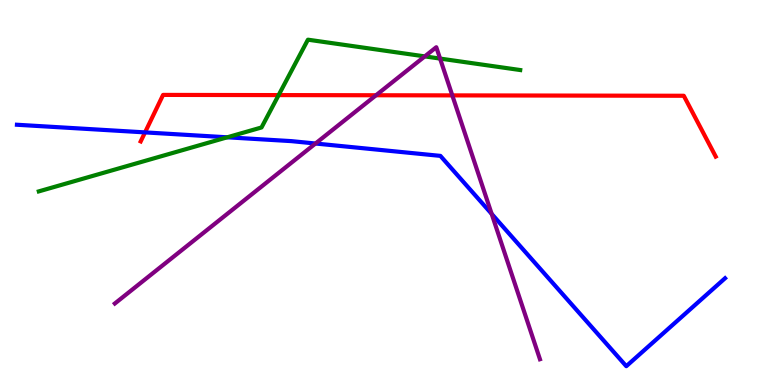[{'lines': ['blue', 'red'], 'intersections': [{'x': 1.87, 'y': 6.56}]}, {'lines': ['green', 'red'], 'intersections': [{'x': 3.6, 'y': 7.53}]}, {'lines': ['purple', 'red'], 'intersections': [{'x': 4.85, 'y': 7.53}, {'x': 5.84, 'y': 7.52}]}, {'lines': ['blue', 'green'], 'intersections': [{'x': 2.93, 'y': 6.43}]}, {'lines': ['blue', 'purple'], 'intersections': [{'x': 4.07, 'y': 6.27}, {'x': 6.34, 'y': 4.44}]}, {'lines': ['green', 'purple'], 'intersections': [{'x': 5.48, 'y': 8.54}, {'x': 5.68, 'y': 8.48}]}]